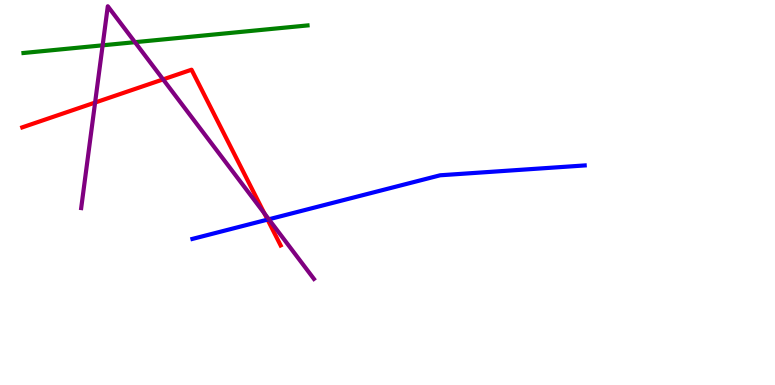[{'lines': ['blue', 'red'], 'intersections': [{'x': 3.45, 'y': 4.3}]}, {'lines': ['green', 'red'], 'intersections': []}, {'lines': ['purple', 'red'], 'intersections': [{'x': 1.23, 'y': 7.34}, {'x': 2.1, 'y': 7.94}, {'x': 3.41, 'y': 4.46}]}, {'lines': ['blue', 'green'], 'intersections': []}, {'lines': ['blue', 'purple'], 'intersections': [{'x': 3.47, 'y': 4.3}]}, {'lines': ['green', 'purple'], 'intersections': [{'x': 1.32, 'y': 8.82}, {'x': 1.74, 'y': 8.9}]}]